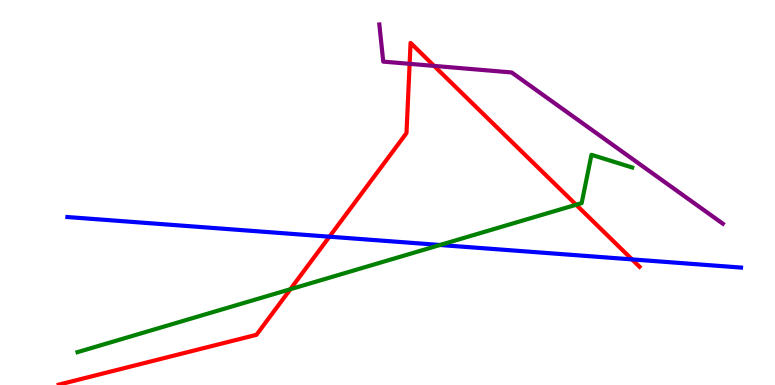[{'lines': ['blue', 'red'], 'intersections': [{'x': 4.25, 'y': 3.85}, {'x': 8.16, 'y': 3.26}]}, {'lines': ['green', 'red'], 'intersections': [{'x': 3.75, 'y': 2.49}, {'x': 7.43, 'y': 4.68}]}, {'lines': ['purple', 'red'], 'intersections': [{'x': 5.29, 'y': 8.34}, {'x': 5.6, 'y': 8.29}]}, {'lines': ['blue', 'green'], 'intersections': [{'x': 5.68, 'y': 3.64}]}, {'lines': ['blue', 'purple'], 'intersections': []}, {'lines': ['green', 'purple'], 'intersections': []}]